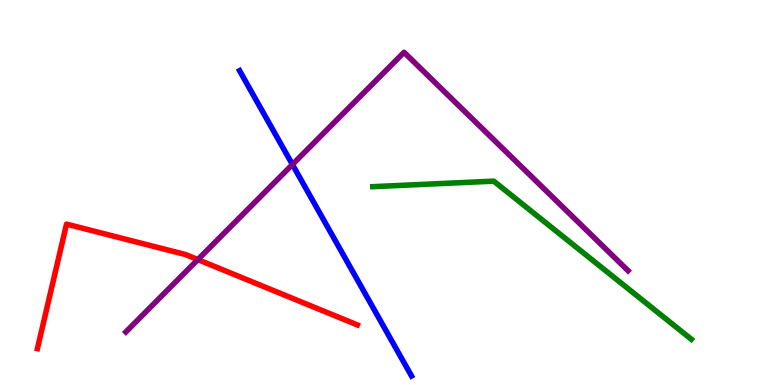[{'lines': ['blue', 'red'], 'intersections': []}, {'lines': ['green', 'red'], 'intersections': []}, {'lines': ['purple', 'red'], 'intersections': [{'x': 2.55, 'y': 3.26}]}, {'lines': ['blue', 'green'], 'intersections': []}, {'lines': ['blue', 'purple'], 'intersections': [{'x': 3.77, 'y': 5.73}]}, {'lines': ['green', 'purple'], 'intersections': []}]